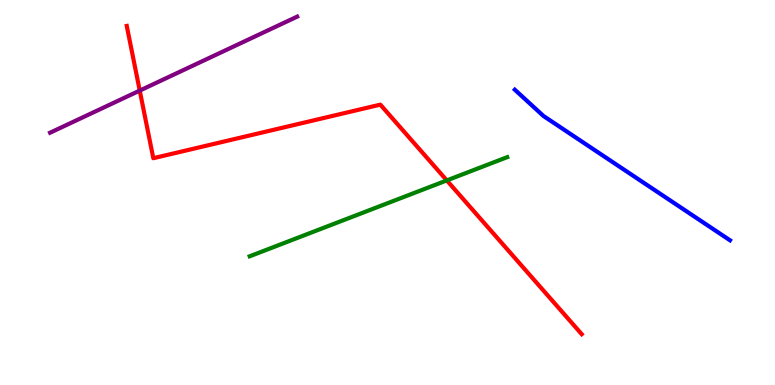[{'lines': ['blue', 'red'], 'intersections': []}, {'lines': ['green', 'red'], 'intersections': [{'x': 5.77, 'y': 5.31}]}, {'lines': ['purple', 'red'], 'intersections': [{'x': 1.8, 'y': 7.65}]}, {'lines': ['blue', 'green'], 'intersections': []}, {'lines': ['blue', 'purple'], 'intersections': []}, {'lines': ['green', 'purple'], 'intersections': []}]